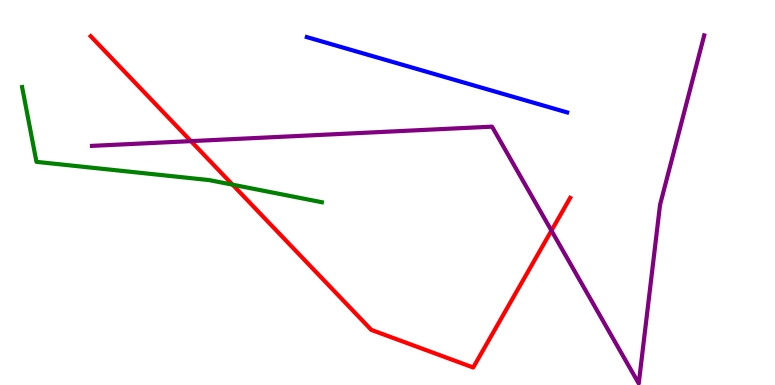[{'lines': ['blue', 'red'], 'intersections': []}, {'lines': ['green', 'red'], 'intersections': [{'x': 3.0, 'y': 5.2}]}, {'lines': ['purple', 'red'], 'intersections': [{'x': 2.46, 'y': 6.33}, {'x': 7.12, 'y': 4.01}]}, {'lines': ['blue', 'green'], 'intersections': []}, {'lines': ['blue', 'purple'], 'intersections': []}, {'lines': ['green', 'purple'], 'intersections': []}]